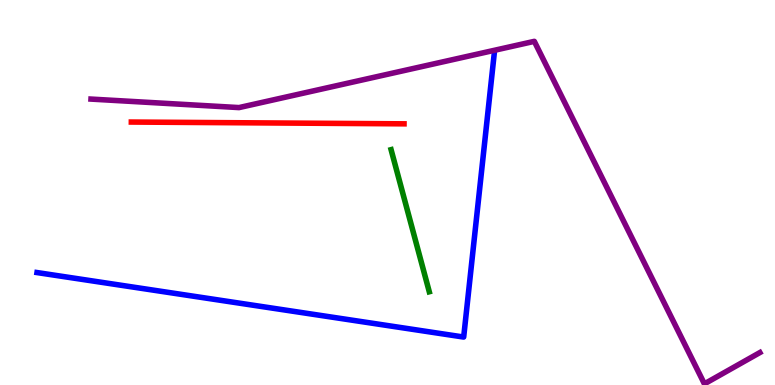[{'lines': ['blue', 'red'], 'intersections': []}, {'lines': ['green', 'red'], 'intersections': []}, {'lines': ['purple', 'red'], 'intersections': []}, {'lines': ['blue', 'green'], 'intersections': []}, {'lines': ['blue', 'purple'], 'intersections': []}, {'lines': ['green', 'purple'], 'intersections': []}]